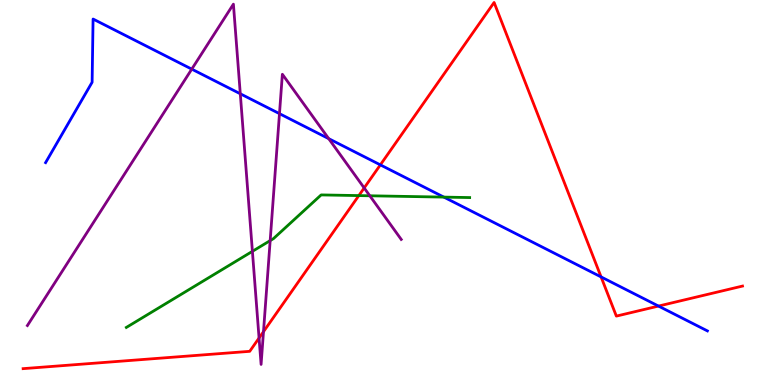[{'lines': ['blue', 'red'], 'intersections': [{'x': 4.91, 'y': 5.72}, {'x': 7.76, 'y': 2.81}, {'x': 8.5, 'y': 2.05}]}, {'lines': ['green', 'red'], 'intersections': [{'x': 4.63, 'y': 4.92}]}, {'lines': ['purple', 'red'], 'intersections': [{'x': 3.34, 'y': 1.22}, {'x': 3.4, 'y': 1.38}, {'x': 4.7, 'y': 5.12}]}, {'lines': ['blue', 'green'], 'intersections': [{'x': 5.73, 'y': 4.88}]}, {'lines': ['blue', 'purple'], 'intersections': [{'x': 2.47, 'y': 8.2}, {'x': 3.1, 'y': 7.56}, {'x': 3.61, 'y': 7.05}, {'x': 4.24, 'y': 6.4}]}, {'lines': ['green', 'purple'], 'intersections': [{'x': 3.26, 'y': 3.47}, {'x': 3.49, 'y': 3.75}, {'x': 4.77, 'y': 4.91}]}]